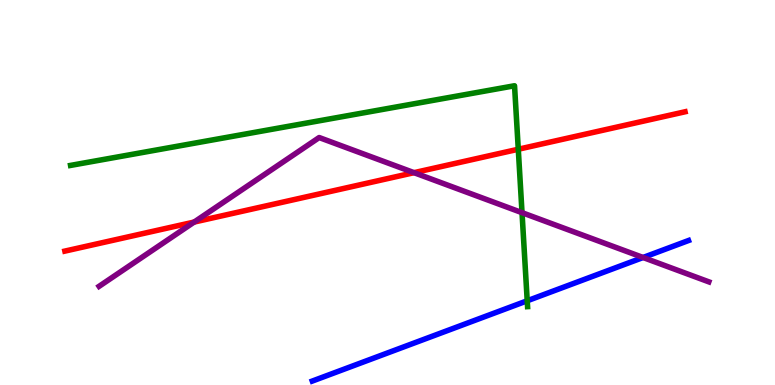[{'lines': ['blue', 'red'], 'intersections': []}, {'lines': ['green', 'red'], 'intersections': [{'x': 6.69, 'y': 6.12}]}, {'lines': ['purple', 'red'], 'intersections': [{'x': 2.51, 'y': 4.23}, {'x': 5.34, 'y': 5.52}]}, {'lines': ['blue', 'green'], 'intersections': [{'x': 6.8, 'y': 2.19}]}, {'lines': ['blue', 'purple'], 'intersections': [{'x': 8.3, 'y': 3.31}]}, {'lines': ['green', 'purple'], 'intersections': [{'x': 6.74, 'y': 4.48}]}]